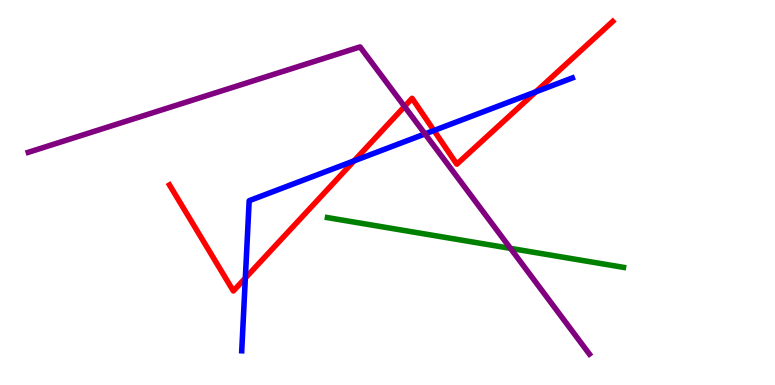[{'lines': ['blue', 'red'], 'intersections': [{'x': 3.17, 'y': 2.78}, {'x': 4.57, 'y': 5.82}, {'x': 5.6, 'y': 6.61}, {'x': 6.91, 'y': 7.61}]}, {'lines': ['green', 'red'], 'intersections': []}, {'lines': ['purple', 'red'], 'intersections': [{'x': 5.22, 'y': 7.23}]}, {'lines': ['blue', 'green'], 'intersections': []}, {'lines': ['blue', 'purple'], 'intersections': [{'x': 5.48, 'y': 6.52}]}, {'lines': ['green', 'purple'], 'intersections': [{'x': 6.59, 'y': 3.55}]}]